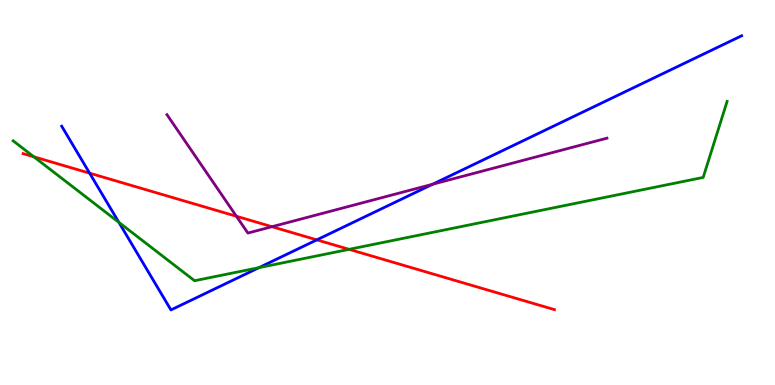[{'lines': ['blue', 'red'], 'intersections': [{'x': 1.16, 'y': 5.5}, {'x': 4.09, 'y': 3.77}]}, {'lines': ['green', 'red'], 'intersections': [{'x': 0.437, 'y': 5.93}, {'x': 4.5, 'y': 3.52}]}, {'lines': ['purple', 'red'], 'intersections': [{'x': 3.05, 'y': 4.38}, {'x': 3.51, 'y': 4.11}]}, {'lines': ['blue', 'green'], 'intersections': [{'x': 1.53, 'y': 4.22}, {'x': 3.34, 'y': 3.05}]}, {'lines': ['blue', 'purple'], 'intersections': [{'x': 5.58, 'y': 5.21}]}, {'lines': ['green', 'purple'], 'intersections': []}]